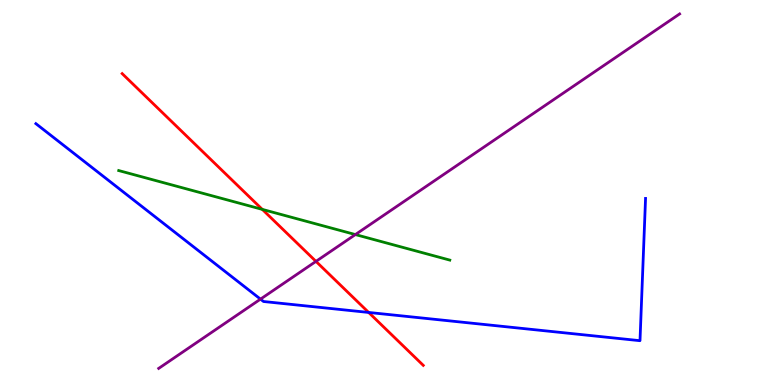[{'lines': ['blue', 'red'], 'intersections': [{'x': 4.76, 'y': 1.88}]}, {'lines': ['green', 'red'], 'intersections': [{'x': 3.38, 'y': 4.56}]}, {'lines': ['purple', 'red'], 'intersections': [{'x': 4.08, 'y': 3.21}]}, {'lines': ['blue', 'green'], 'intersections': []}, {'lines': ['blue', 'purple'], 'intersections': [{'x': 3.36, 'y': 2.23}]}, {'lines': ['green', 'purple'], 'intersections': [{'x': 4.59, 'y': 3.91}]}]